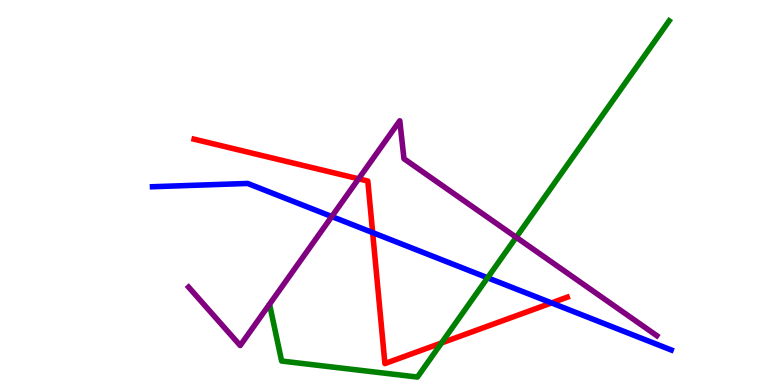[{'lines': ['blue', 'red'], 'intersections': [{'x': 4.81, 'y': 3.96}, {'x': 7.12, 'y': 2.13}]}, {'lines': ['green', 'red'], 'intersections': [{'x': 5.7, 'y': 1.09}]}, {'lines': ['purple', 'red'], 'intersections': [{'x': 4.63, 'y': 5.36}]}, {'lines': ['blue', 'green'], 'intersections': [{'x': 6.29, 'y': 2.78}]}, {'lines': ['blue', 'purple'], 'intersections': [{'x': 4.28, 'y': 4.38}]}, {'lines': ['green', 'purple'], 'intersections': [{'x': 6.66, 'y': 3.84}]}]